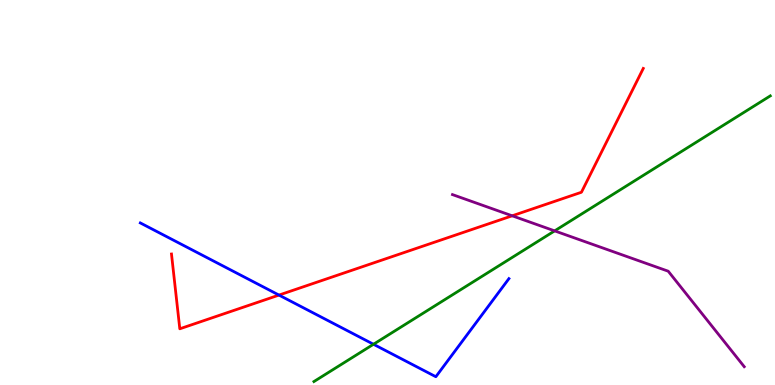[{'lines': ['blue', 'red'], 'intersections': [{'x': 3.6, 'y': 2.34}]}, {'lines': ['green', 'red'], 'intersections': []}, {'lines': ['purple', 'red'], 'intersections': [{'x': 6.61, 'y': 4.39}]}, {'lines': ['blue', 'green'], 'intersections': [{'x': 4.82, 'y': 1.06}]}, {'lines': ['blue', 'purple'], 'intersections': []}, {'lines': ['green', 'purple'], 'intersections': [{'x': 7.16, 'y': 4.0}]}]